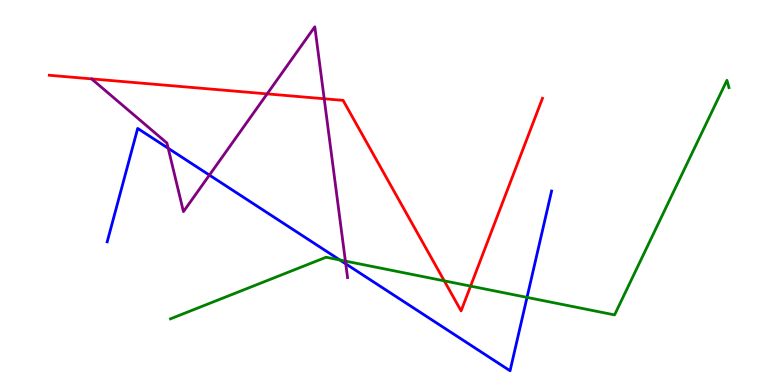[{'lines': ['blue', 'red'], 'intersections': []}, {'lines': ['green', 'red'], 'intersections': [{'x': 5.73, 'y': 2.71}, {'x': 6.07, 'y': 2.57}]}, {'lines': ['purple', 'red'], 'intersections': [{'x': 3.45, 'y': 7.56}, {'x': 4.18, 'y': 7.43}]}, {'lines': ['blue', 'green'], 'intersections': [{'x': 4.39, 'y': 3.25}, {'x': 6.8, 'y': 2.28}]}, {'lines': ['blue', 'purple'], 'intersections': [{'x': 2.17, 'y': 6.15}, {'x': 2.7, 'y': 5.45}, {'x': 4.46, 'y': 3.15}]}, {'lines': ['green', 'purple'], 'intersections': [{'x': 4.46, 'y': 3.22}]}]